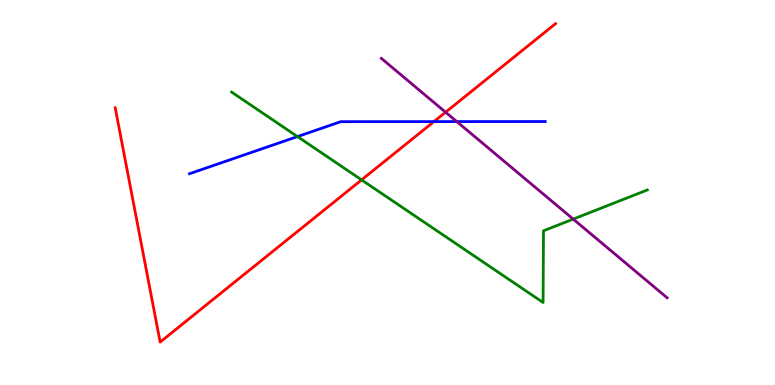[{'lines': ['blue', 'red'], 'intersections': [{'x': 5.6, 'y': 6.84}]}, {'lines': ['green', 'red'], 'intersections': [{'x': 4.67, 'y': 5.33}]}, {'lines': ['purple', 'red'], 'intersections': [{'x': 5.75, 'y': 7.09}]}, {'lines': ['blue', 'green'], 'intersections': [{'x': 3.84, 'y': 6.45}]}, {'lines': ['blue', 'purple'], 'intersections': [{'x': 5.89, 'y': 6.84}]}, {'lines': ['green', 'purple'], 'intersections': [{'x': 7.4, 'y': 4.31}]}]